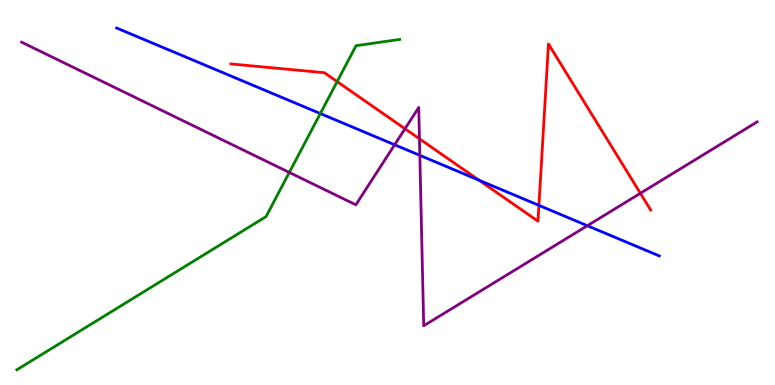[{'lines': ['blue', 'red'], 'intersections': [{'x': 6.18, 'y': 5.32}, {'x': 6.95, 'y': 4.67}]}, {'lines': ['green', 'red'], 'intersections': [{'x': 4.35, 'y': 7.88}]}, {'lines': ['purple', 'red'], 'intersections': [{'x': 5.23, 'y': 6.66}, {'x': 5.41, 'y': 6.39}, {'x': 8.26, 'y': 4.98}]}, {'lines': ['blue', 'green'], 'intersections': [{'x': 4.13, 'y': 7.05}]}, {'lines': ['blue', 'purple'], 'intersections': [{'x': 5.09, 'y': 6.24}, {'x': 5.42, 'y': 5.97}, {'x': 7.58, 'y': 4.14}]}, {'lines': ['green', 'purple'], 'intersections': [{'x': 3.73, 'y': 5.52}]}]